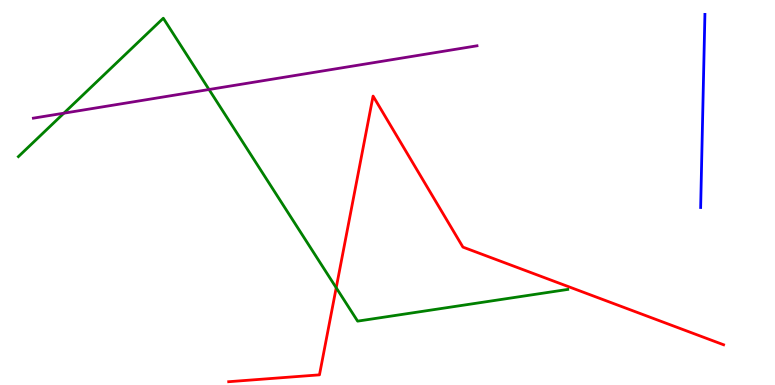[{'lines': ['blue', 'red'], 'intersections': []}, {'lines': ['green', 'red'], 'intersections': [{'x': 4.34, 'y': 2.53}]}, {'lines': ['purple', 'red'], 'intersections': []}, {'lines': ['blue', 'green'], 'intersections': []}, {'lines': ['blue', 'purple'], 'intersections': []}, {'lines': ['green', 'purple'], 'intersections': [{'x': 0.824, 'y': 7.06}, {'x': 2.7, 'y': 7.68}]}]